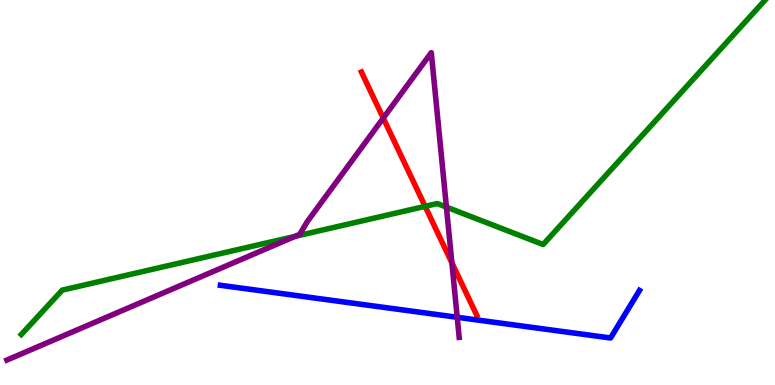[{'lines': ['blue', 'red'], 'intersections': []}, {'lines': ['green', 'red'], 'intersections': [{'x': 5.49, 'y': 4.64}]}, {'lines': ['purple', 'red'], 'intersections': [{'x': 4.95, 'y': 6.93}, {'x': 5.83, 'y': 3.17}]}, {'lines': ['blue', 'green'], 'intersections': []}, {'lines': ['blue', 'purple'], 'intersections': [{'x': 5.9, 'y': 1.76}]}, {'lines': ['green', 'purple'], 'intersections': [{'x': 3.81, 'y': 3.86}, {'x': 5.76, 'y': 4.62}]}]